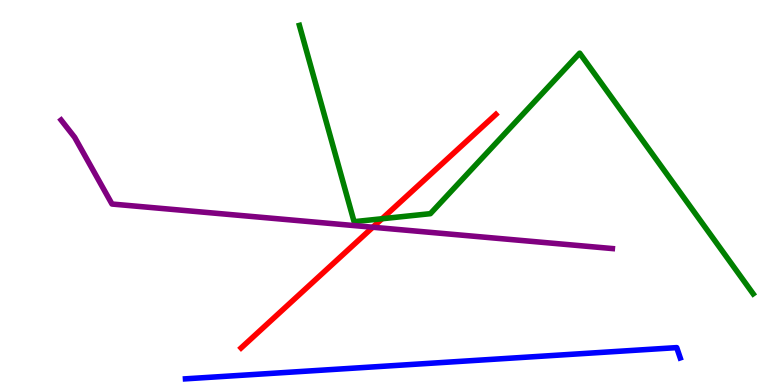[{'lines': ['blue', 'red'], 'intersections': []}, {'lines': ['green', 'red'], 'intersections': [{'x': 4.93, 'y': 4.32}]}, {'lines': ['purple', 'red'], 'intersections': [{'x': 4.81, 'y': 4.1}]}, {'lines': ['blue', 'green'], 'intersections': []}, {'lines': ['blue', 'purple'], 'intersections': []}, {'lines': ['green', 'purple'], 'intersections': []}]